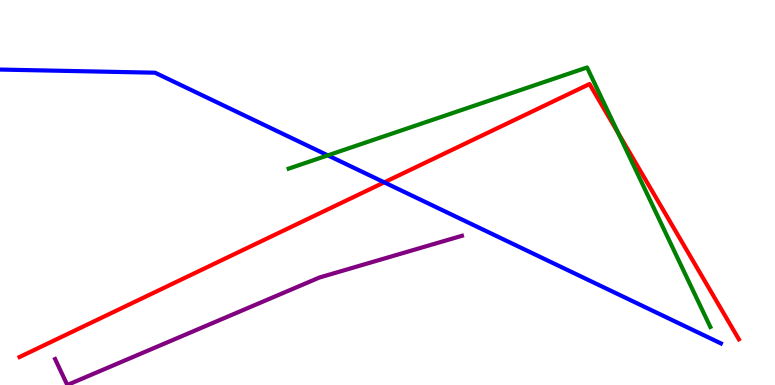[{'lines': ['blue', 'red'], 'intersections': [{'x': 4.96, 'y': 5.26}]}, {'lines': ['green', 'red'], 'intersections': [{'x': 7.98, 'y': 6.54}]}, {'lines': ['purple', 'red'], 'intersections': []}, {'lines': ['blue', 'green'], 'intersections': [{'x': 4.23, 'y': 5.96}]}, {'lines': ['blue', 'purple'], 'intersections': []}, {'lines': ['green', 'purple'], 'intersections': []}]